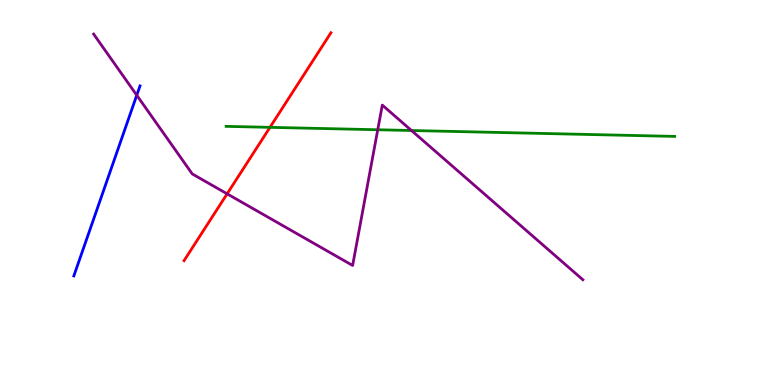[{'lines': ['blue', 'red'], 'intersections': []}, {'lines': ['green', 'red'], 'intersections': [{'x': 3.48, 'y': 6.69}]}, {'lines': ['purple', 'red'], 'intersections': [{'x': 2.93, 'y': 4.97}]}, {'lines': ['blue', 'green'], 'intersections': []}, {'lines': ['blue', 'purple'], 'intersections': [{'x': 1.76, 'y': 7.53}]}, {'lines': ['green', 'purple'], 'intersections': [{'x': 4.87, 'y': 6.63}, {'x': 5.31, 'y': 6.61}]}]